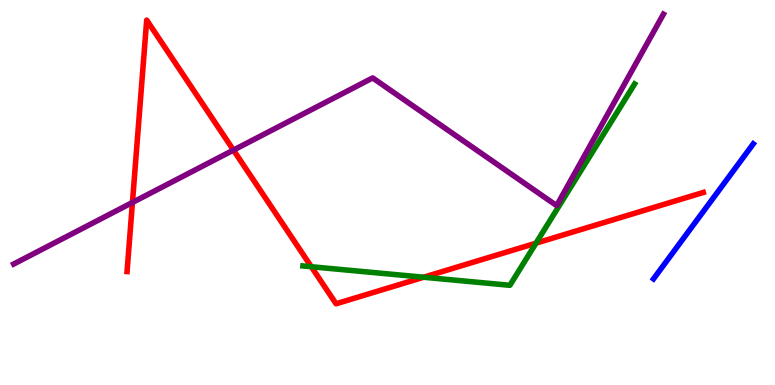[{'lines': ['blue', 'red'], 'intersections': []}, {'lines': ['green', 'red'], 'intersections': [{'x': 4.02, 'y': 3.07}, {'x': 5.47, 'y': 2.8}, {'x': 6.92, 'y': 3.68}]}, {'lines': ['purple', 'red'], 'intersections': [{'x': 1.71, 'y': 4.74}, {'x': 3.01, 'y': 6.1}]}, {'lines': ['blue', 'green'], 'intersections': []}, {'lines': ['blue', 'purple'], 'intersections': []}, {'lines': ['green', 'purple'], 'intersections': []}]